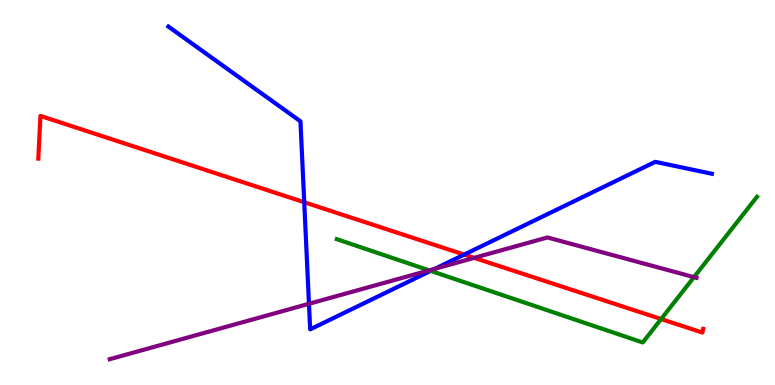[{'lines': ['blue', 'red'], 'intersections': [{'x': 3.93, 'y': 4.75}, {'x': 5.99, 'y': 3.39}]}, {'lines': ['green', 'red'], 'intersections': [{'x': 8.53, 'y': 1.71}]}, {'lines': ['purple', 'red'], 'intersections': [{'x': 6.12, 'y': 3.3}]}, {'lines': ['blue', 'green'], 'intersections': [{'x': 5.56, 'y': 2.96}]}, {'lines': ['blue', 'purple'], 'intersections': [{'x': 3.99, 'y': 2.11}, {'x': 5.61, 'y': 3.02}]}, {'lines': ['green', 'purple'], 'intersections': [{'x': 5.54, 'y': 2.98}, {'x': 8.95, 'y': 2.8}]}]